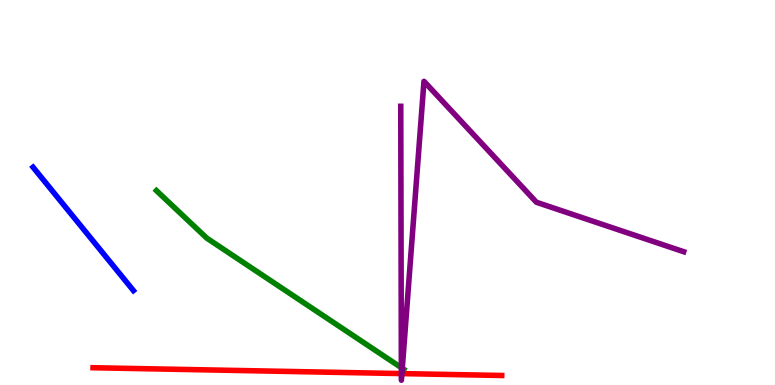[{'lines': ['blue', 'red'], 'intersections': []}, {'lines': ['green', 'red'], 'intersections': []}, {'lines': ['purple', 'red'], 'intersections': [{'x': 5.18, 'y': 0.297}, {'x': 5.19, 'y': 0.296}]}, {'lines': ['blue', 'green'], 'intersections': []}, {'lines': ['blue', 'purple'], 'intersections': []}, {'lines': ['green', 'purple'], 'intersections': [{'x': 5.18, 'y': 0.45}, {'x': 5.19, 'y': 0.434}]}]